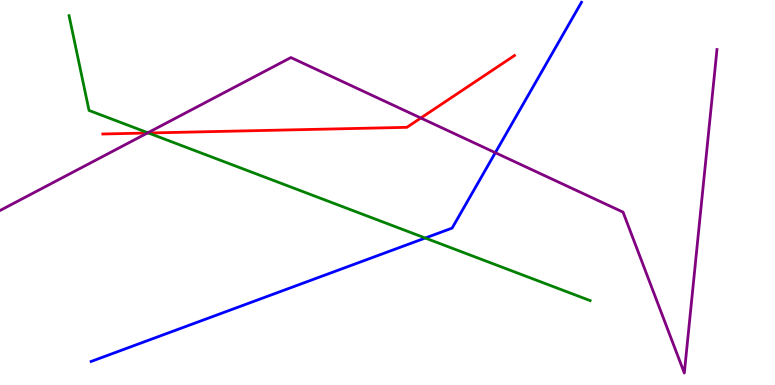[{'lines': ['blue', 'red'], 'intersections': []}, {'lines': ['green', 'red'], 'intersections': [{'x': 1.92, 'y': 6.55}]}, {'lines': ['purple', 'red'], 'intersections': [{'x': 1.9, 'y': 6.55}, {'x': 5.43, 'y': 6.93}]}, {'lines': ['blue', 'green'], 'intersections': [{'x': 5.49, 'y': 3.82}]}, {'lines': ['blue', 'purple'], 'intersections': [{'x': 6.39, 'y': 6.03}]}, {'lines': ['green', 'purple'], 'intersections': [{'x': 1.91, 'y': 6.55}]}]